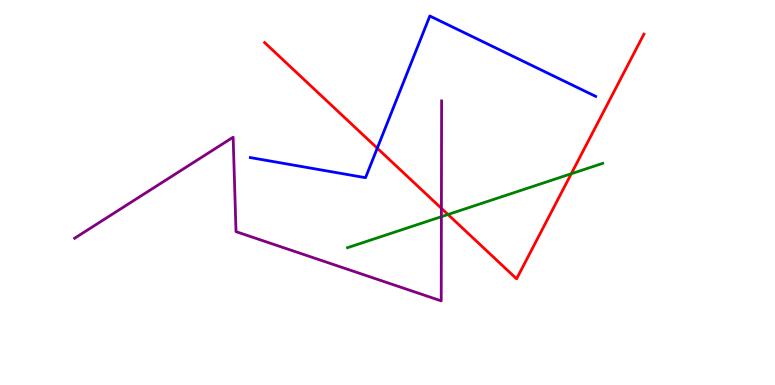[{'lines': ['blue', 'red'], 'intersections': [{'x': 4.87, 'y': 6.15}]}, {'lines': ['green', 'red'], 'intersections': [{'x': 5.78, 'y': 4.43}, {'x': 7.37, 'y': 5.49}]}, {'lines': ['purple', 'red'], 'intersections': [{'x': 5.7, 'y': 4.59}]}, {'lines': ['blue', 'green'], 'intersections': []}, {'lines': ['blue', 'purple'], 'intersections': []}, {'lines': ['green', 'purple'], 'intersections': [{'x': 5.7, 'y': 4.37}]}]